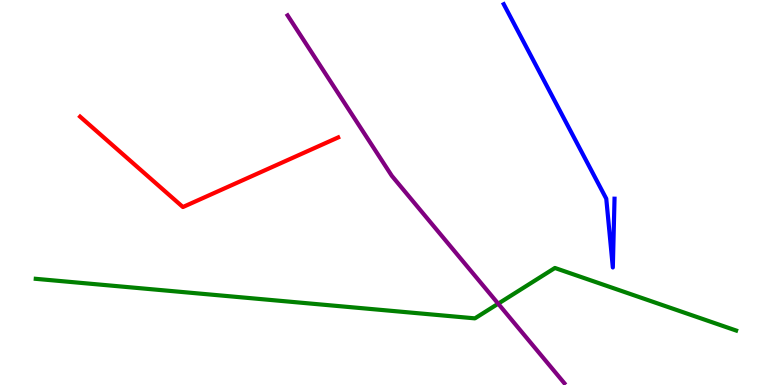[{'lines': ['blue', 'red'], 'intersections': []}, {'lines': ['green', 'red'], 'intersections': []}, {'lines': ['purple', 'red'], 'intersections': []}, {'lines': ['blue', 'green'], 'intersections': []}, {'lines': ['blue', 'purple'], 'intersections': []}, {'lines': ['green', 'purple'], 'intersections': [{'x': 6.43, 'y': 2.11}]}]